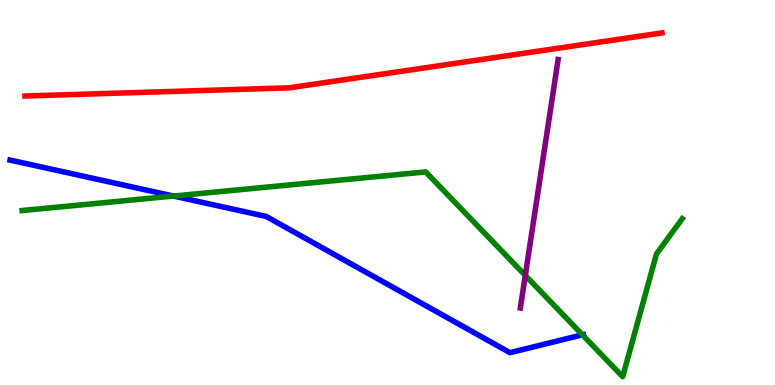[{'lines': ['blue', 'red'], 'intersections': []}, {'lines': ['green', 'red'], 'intersections': []}, {'lines': ['purple', 'red'], 'intersections': []}, {'lines': ['blue', 'green'], 'intersections': [{'x': 2.24, 'y': 4.91}, {'x': 7.52, 'y': 1.3}]}, {'lines': ['blue', 'purple'], 'intersections': []}, {'lines': ['green', 'purple'], 'intersections': [{'x': 6.78, 'y': 2.85}]}]